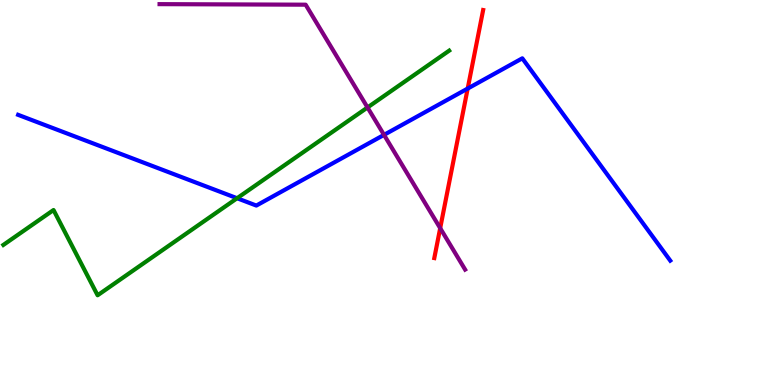[{'lines': ['blue', 'red'], 'intersections': [{'x': 6.03, 'y': 7.7}]}, {'lines': ['green', 'red'], 'intersections': []}, {'lines': ['purple', 'red'], 'intersections': [{'x': 5.68, 'y': 4.07}]}, {'lines': ['blue', 'green'], 'intersections': [{'x': 3.06, 'y': 4.85}]}, {'lines': ['blue', 'purple'], 'intersections': [{'x': 4.96, 'y': 6.5}]}, {'lines': ['green', 'purple'], 'intersections': [{'x': 4.74, 'y': 7.21}]}]